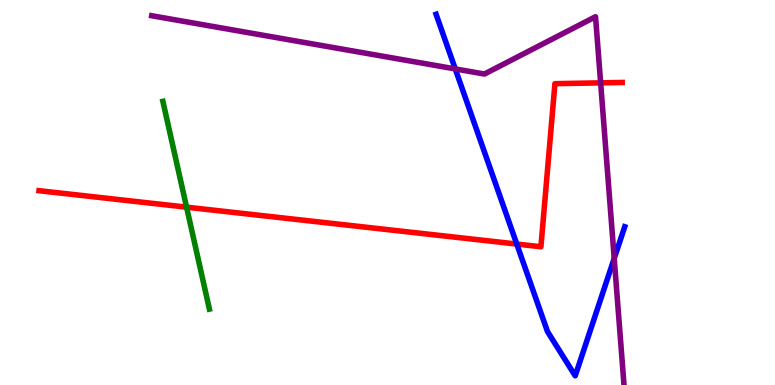[{'lines': ['blue', 'red'], 'intersections': [{'x': 6.67, 'y': 3.66}]}, {'lines': ['green', 'red'], 'intersections': [{'x': 2.41, 'y': 4.62}]}, {'lines': ['purple', 'red'], 'intersections': [{'x': 7.75, 'y': 7.85}]}, {'lines': ['blue', 'green'], 'intersections': []}, {'lines': ['blue', 'purple'], 'intersections': [{'x': 5.87, 'y': 8.21}, {'x': 7.93, 'y': 3.29}]}, {'lines': ['green', 'purple'], 'intersections': []}]